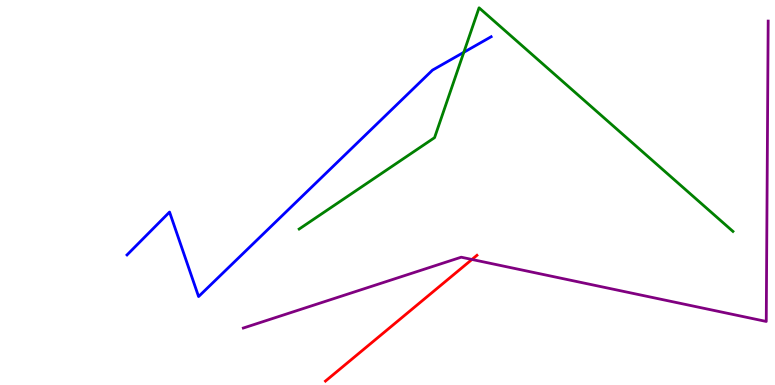[{'lines': ['blue', 'red'], 'intersections': []}, {'lines': ['green', 'red'], 'intersections': []}, {'lines': ['purple', 'red'], 'intersections': [{'x': 6.09, 'y': 3.26}]}, {'lines': ['blue', 'green'], 'intersections': [{'x': 5.98, 'y': 8.64}]}, {'lines': ['blue', 'purple'], 'intersections': []}, {'lines': ['green', 'purple'], 'intersections': []}]